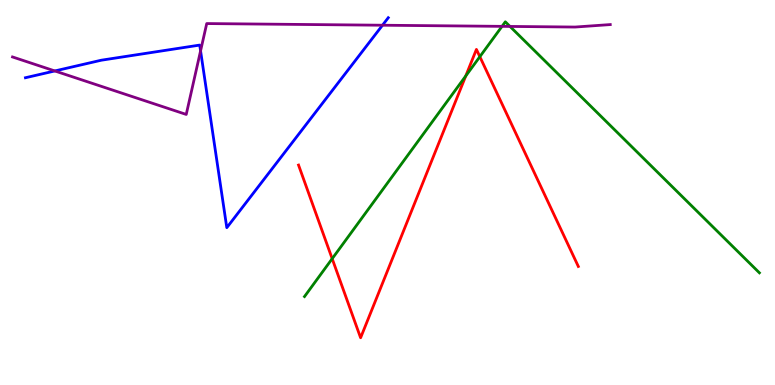[{'lines': ['blue', 'red'], 'intersections': []}, {'lines': ['green', 'red'], 'intersections': [{'x': 4.29, 'y': 3.28}, {'x': 6.01, 'y': 8.03}, {'x': 6.19, 'y': 8.53}]}, {'lines': ['purple', 'red'], 'intersections': []}, {'lines': ['blue', 'green'], 'intersections': []}, {'lines': ['blue', 'purple'], 'intersections': [{'x': 0.707, 'y': 8.16}, {'x': 2.59, 'y': 8.68}, {'x': 4.94, 'y': 9.34}]}, {'lines': ['green', 'purple'], 'intersections': [{'x': 6.48, 'y': 9.32}, {'x': 6.58, 'y': 9.31}]}]